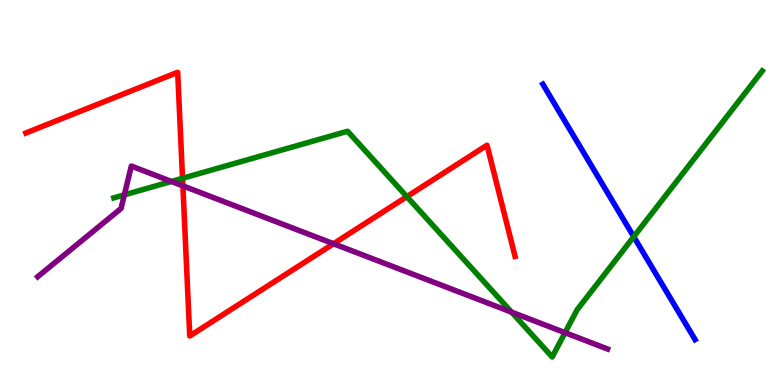[{'lines': ['blue', 'red'], 'intersections': []}, {'lines': ['green', 'red'], 'intersections': [{'x': 2.36, 'y': 5.37}, {'x': 5.25, 'y': 4.89}]}, {'lines': ['purple', 'red'], 'intersections': [{'x': 2.36, 'y': 5.17}, {'x': 4.3, 'y': 3.67}]}, {'lines': ['blue', 'green'], 'intersections': [{'x': 8.18, 'y': 3.85}]}, {'lines': ['blue', 'purple'], 'intersections': []}, {'lines': ['green', 'purple'], 'intersections': [{'x': 1.6, 'y': 4.94}, {'x': 2.21, 'y': 5.29}, {'x': 6.6, 'y': 1.89}, {'x': 7.29, 'y': 1.36}]}]